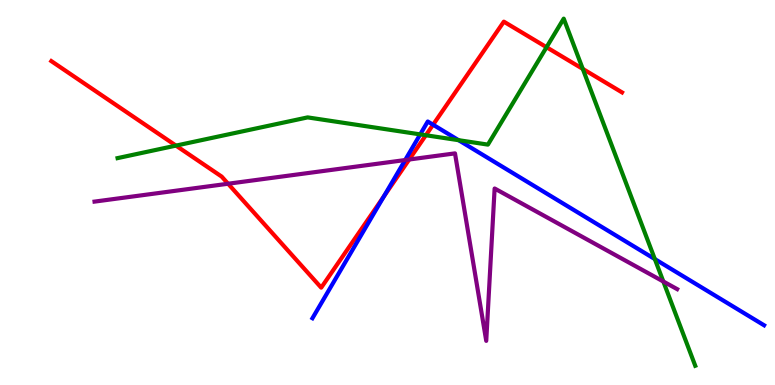[{'lines': ['blue', 'red'], 'intersections': [{'x': 4.95, 'y': 4.9}, {'x': 5.59, 'y': 6.76}]}, {'lines': ['green', 'red'], 'intersections': [{'x': 2.27, 'y': 6.22}, {'x': 5.49, 'y': 6.49}, {'x': 7.05, 'y': 8.77}, {'x': 7.52, 'y': 8.21}]}, {'lines': ['purple', 'red'], 'intersections': [{'x': 2.94, 'y': 5.23}, {'x': 5.28, 'y': 5.86}]}, {'lines': ['blue', 'green'], 'intersections': [{'x': 5.42, 'y': 6.51}, {'x': 5.92, 'y': 6.36}, {'x': 8.45, 'y': 3.27}]}, {'lines': ['blue', 'purple'], 'intersections': [{'x': 5.23, 'y': 5.84}]}, {'lines': ['green', 'purple'], 'intersections': [{'x': 8.56, 'y': 2.69}]}]